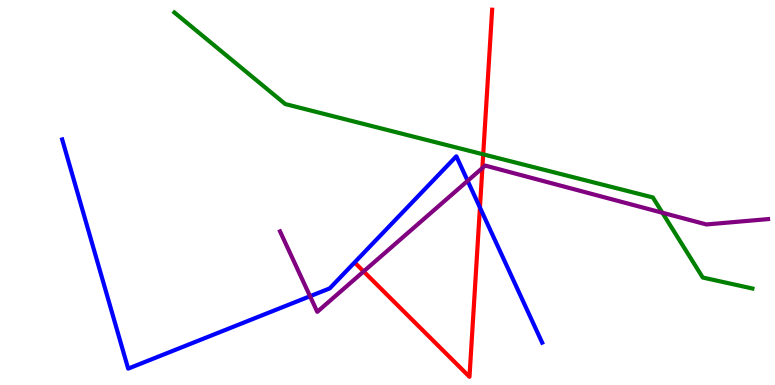[{'lines': ['blue', 'red'], 'intersections': [{'x': 6.19, 'y': 4.61}]}, {'lines': ['green', 'red'], 'intersections': [{'x': 6.24, 'y': 5.99}]}, {'lines': ['purple', 'red'], 'intersections': [{'x': 4.69, 'y': 2.95}, {'x': 6.22, 'y': 5.64}]}, {'lines': ['blue', 'green'], 'intersections': []}, {'lines': ['blue', 'purple'], 'intersections': [{'x': 4.0, 'y': 2.31}, {'x': 6.03, 'y': 5.3}]}, {'lines': ['green', 'purple'], 'intersections': [{'x': 8.55, 'y': 4.47}]}]